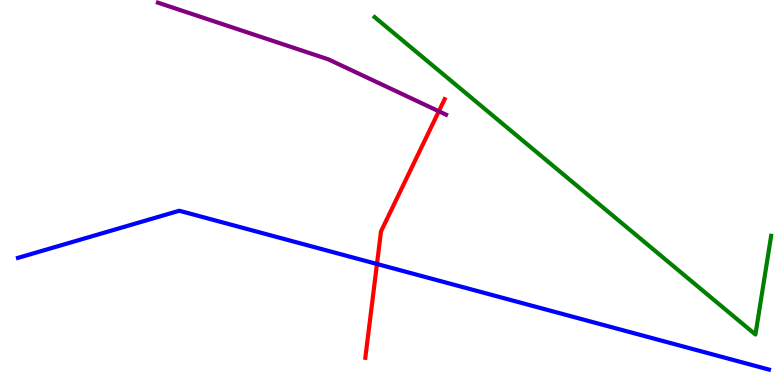[{'lines': ['blue', 'red'], 'intersections': [{'x': 4.86, 'y': 3.14}]}, {'lines': ['green', 'red'], 'intersections': []}, {'lines': ['purple', 'red'], 'intersections': [{'x': 5.66, 'y': 7.11}]}, {'lines': ['blue', 'green'], 'intersections': []}, {'lines': ['blue', 'purple'], 'intersections': []}, {'lines': ['green', 'purple'], 'intersections': []}]